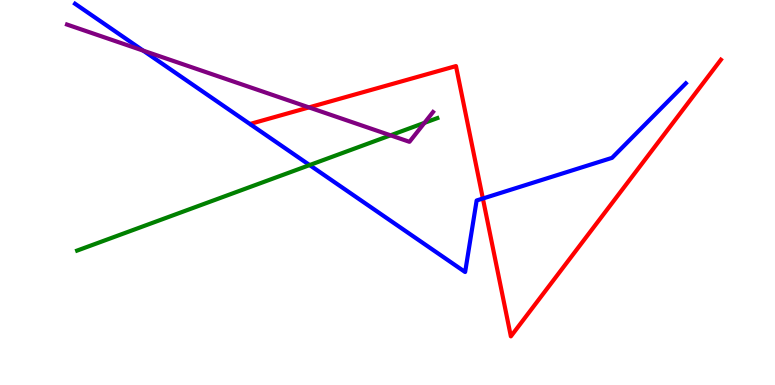[{'lines': ['blue', 'red'], 'intersections': [{'x': 6.23, 'y': 4.84}]}, {'lines': ['green', 'red'], 'intersections': []}, {'lines': ['purple', 'red'], 'intersections': [{'x': 3.99, 'y': 7.21}]}, {'lines': ['blue', 'green'], 'intersections': [{'x': 4.0, 'y': 5.71}]}, {'lines': ['blue', 'purple'], 'intersections': [{'x': 1.85, 'y': 8.68}]}, {'lines': ['green', 'purple'], 'intersections': [{'x': 5.04, 'y': 6.49}, {'x': 5.48, 'y': 6.81}]}]